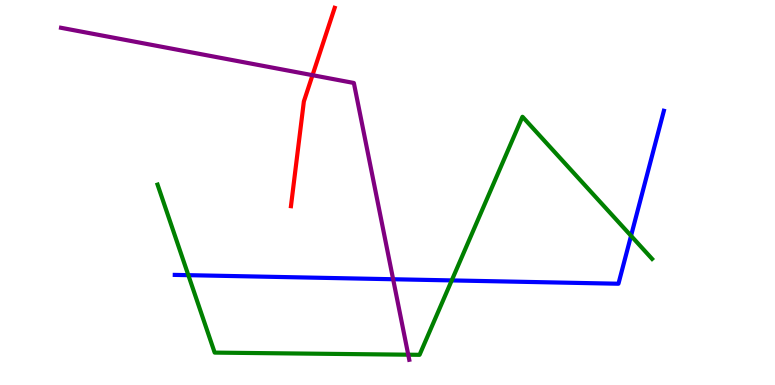[{'lines': ['blue', 'red'], 'intersections': []}, {'lines': ['green', 'red'], 'intersections': []}, {'lines': ['purple', 'red'], 'intersections': [{'x': 4.03, 'y': 8.05}]}, {'lines': ['blue', 'green'], 'intersections': [{'x': 2.43, 'y': 2.85}, {'x': 5.83, 'y': 2.72}, {'x': 8.14, 'y': 3.88}]}, {'lines': ['blue', 'purple'], 'intersections': [{'x': 5.07, 'y': 2.75}]}, {'lines': ['green', 'purple'], 'intersections': [{'x': 5.27, 'y': 0.787}]}]